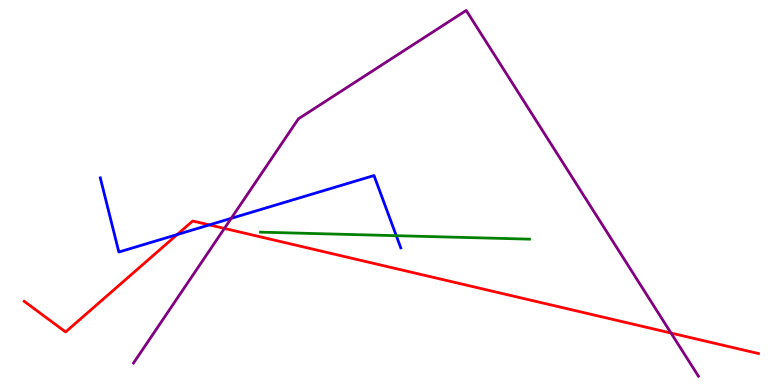[{'lines': ['blue', 'red'], 'intersections': [{'x': 2.29, 'y': 3.91}, {'x': 2.7, 'y': 4.16}]}, {'lines': ['green', 'red'], 'intersections': []}, {'lines': ['purple', 'red'], 'intersections': [{'x': 2.9, 'y': 4.07}, {'x': 8.66, 'y': 1.35}]}, {'lines': ['blue', 'green'], 'intersections': [{'x': 5.11, 'y': 3.88}]}, {'lines': ['blue', 'purple'], 'intersections': [{'x': 2.98, 'y': 4.33}]}, {'lines': ['green', 'purple'], 'intersections': []}]